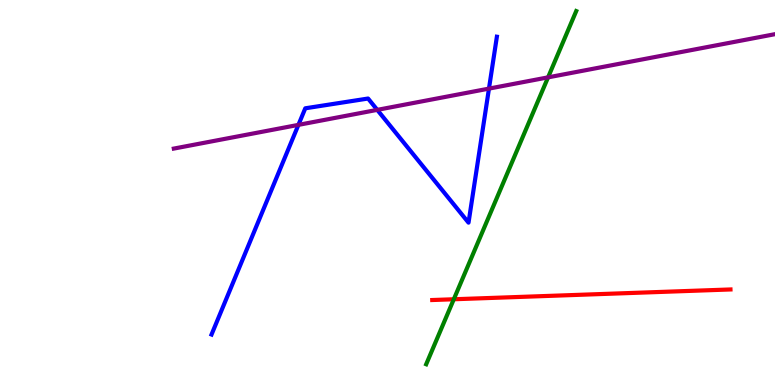[{'lines': ['blue', 'red'], 'intersections': []}, {'lines': ['green', 'red'], 'intersections': [{'x': 5.86, 'y': 2.23}]}, {'lines': ['purple', 'red'], 'intersections': []}, {'lines': ['blue', 'green'], 'intersections': []}, {'lines': ['blue', 'purple'], 'intersections': [{'x': 3.85, 'y': 6.76}, {'x': 4.87, 'y': 7.15}, {'x': 6.31, 'y': 7.7}]}, {'lines': ['green', 'purple'], 'intersections': [{'x': 7.07, 'y': 7.99}]}]